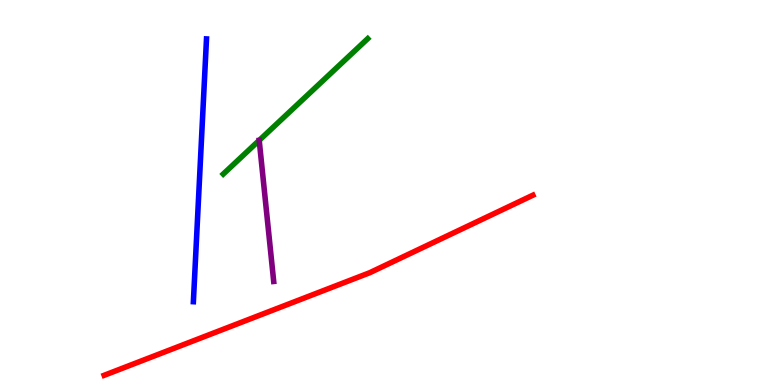[{'lines': ['blue', 'red'], 'intersections': []}, {'lines': ['green', 'red'], 'intersections': []}, {'lines': ['purple', 'red'], 'intersections': []}, {'lines': ['blue', 'green'], 'intersections': []}, {'lines': ['blue', 'purple'], 'intersections': []}, {'lines': ['green', 'purple'], 'intersections': []}]